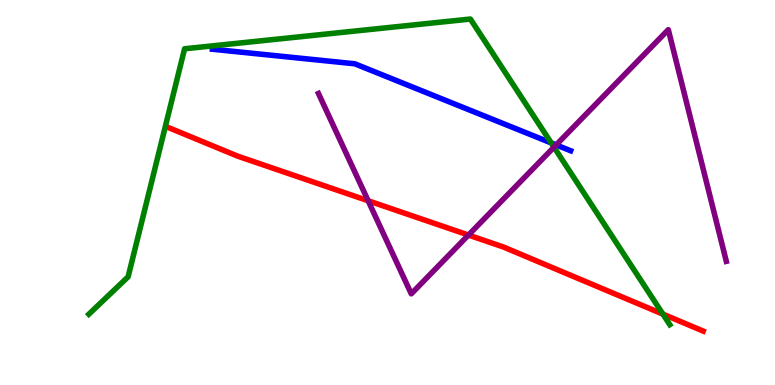[{'lines': ['blue', 'red'], 'intersections': []}, {'lines': ['green', 'red'], 'intersections': [{'x': 8.55, 'y': 1.84}]}, {'lines': ['purple', 'red'], 'intersections': [{'x': 4.75, 'y': 4.79}, {'x': 6.04, 'y': 3.89}]}, {'lines': ['blue', 'green'], 'intersections': [{'x': 7.11, 'y': 6.29}]}, {'lines': ['blue', 'purple'], 'intersections': [{'x': 7.18, 'y': 6.24}]}, {'lines': ['green', 'purple'], 'intersections': [{'x': 7.15, 'y': 6.18}]}]